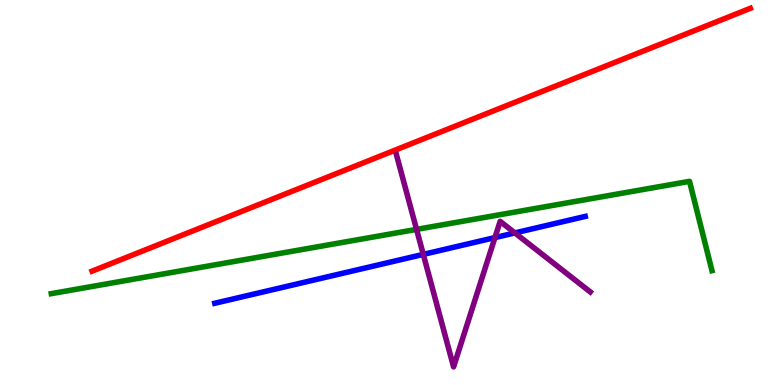[{'lines': ['blue', 'red'], 'intersections': []}, {'lines': ['green', 'red'], 'intersections': []}, {'lines': ['purple', 'red'], 'intersections': []}, {'lines': ['blue', 'green'], 'intersections': []}, {'lines': ['blue', 'purple'], 'intersections': [{'x': 5.46, 'y': 3.39}, {'x': 6.39, 'y': 3.83}, {'x': 6.64, 'y': 3.95}]}, {'lines': ['green', 'purple'], 'intersections': [{'x': 5.37, 'y': 4.04}]}]